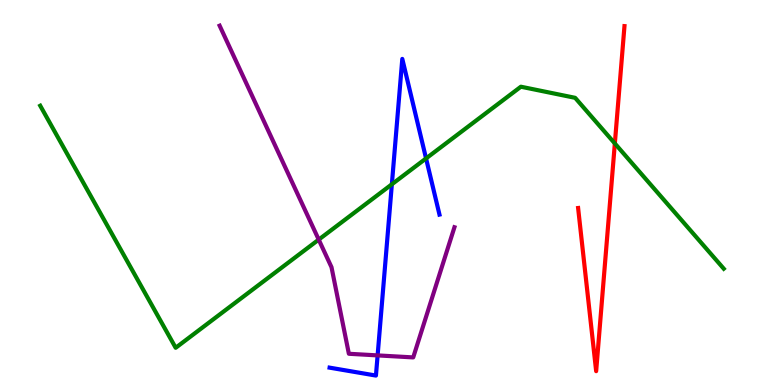[{'lines': ['blue', 'red'], 'intersections': []}, {'lines': ['green', 'red'], 'intersections': [{'x': 7.93, 'y': 6.27}]}, {'lines': ['purple', 'red'], 'intersections': []}, {'lines': ['blue', 'green'], 'intersections': [{'x': 5.06, 'y': 5.21}, {'x': 5.5, 'y': 5.88}]}, {'lines': ['blue', 'purple'], 'intersections': [{'x': 4.87, 'y': 0.769}]}, {'lines': ['green', 'purple'], 'intersections': [{'x': 4.11, 'y': 3.78}]}]